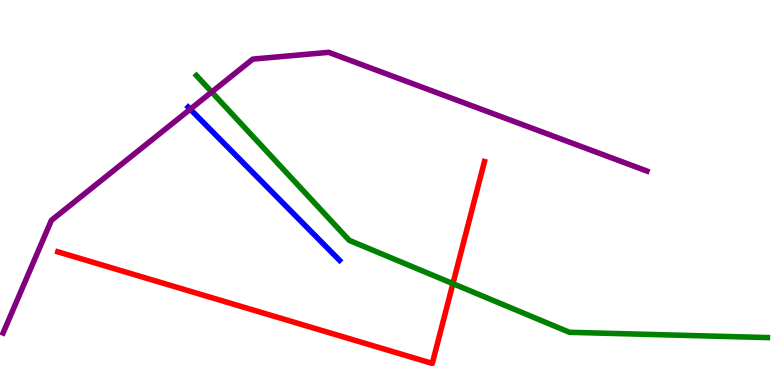[{'lines': ['blue', 'red'], 'intersections': []}, {'lines': ['green', 'red'], 'intersections': [{'x': 5.84, 'y': 2.63}]}, {'lines': ['purple', 'red'], 'intersections': []}, {'lines': ['blue', 'green'], 'intersections': []}, {'lines': ['blue', 'purple'], 'intersections': [{'x': 2.45, 'y': 7.16}]}, {'lines': ['green', 'purple'], 'intersections': [{'x': 2.73, 'y': 7.61}]}]